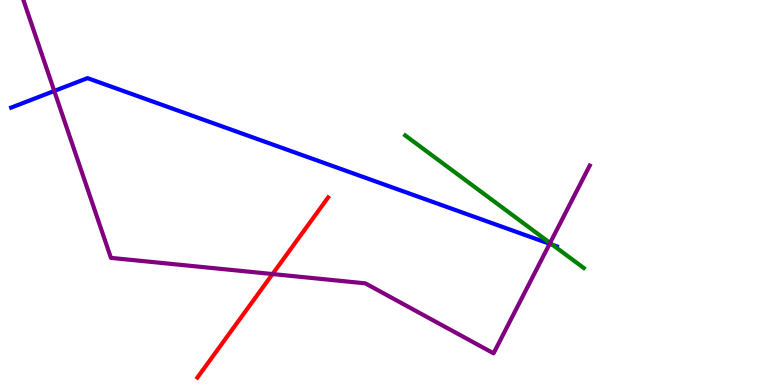[{'lines': ['blue', 'red'], 'intersections': []}, {'lines': ['green', 'red'], 'intersections': []}, {'lines': ['purple', 'red'], 'intersections': [{'x': 3.52, 'y': 2.88}]}, {'lines': ['blue', 'green'], 'intersections': [{'x': 7.13, 'y': 3.64}]}, {'lines': ['blue', 'purple'], 'intersections': [{'x': 0.7, 'y': 7.64}, {'x': 7.09, 'y': 3.67}]}, {'lines': ['green', 'purple'], 'intersections': [{'x': 7.1, 'y': 3.69}]}]